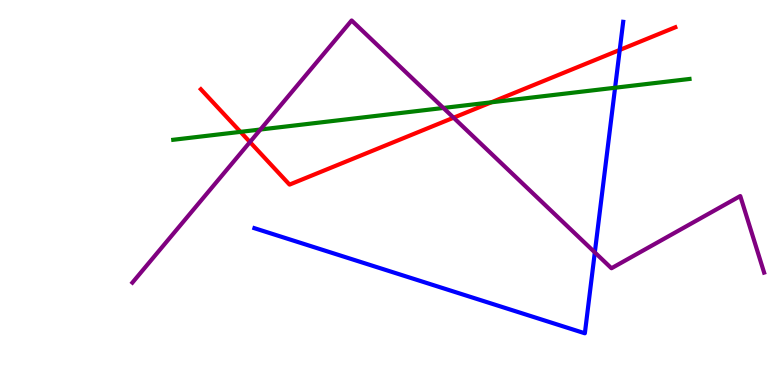[{'lines': ['blue', 'red'], 'intersections': [{'x': 8.0, 'y': 8.7}]}, {'lines': ['green', 'red'], 'intersections': [{'x': 3.1, 'y': 6.58}, {'x': 6.34, 'y': 7.34}]}, {'lines': ['purple', 'red'], 'intersections': [{'x': 3.23, 'y': 6.31}, {'x': 5.85, 'y': 6.94}]}, {'lines': ['blue', 'green'], 'intersections': [{'x': 7.94, 'y': 7.72}]}, {'lines': ['blue', 'purple'], 'intersections': [{'x': 7.68, 'y': 3.44}]}, {'lines': ['green', 'purple'], 'intersections': [{'x': 3.36, 'y': 6.64}, {'x': 5.72, 'y': 7.2}]}]